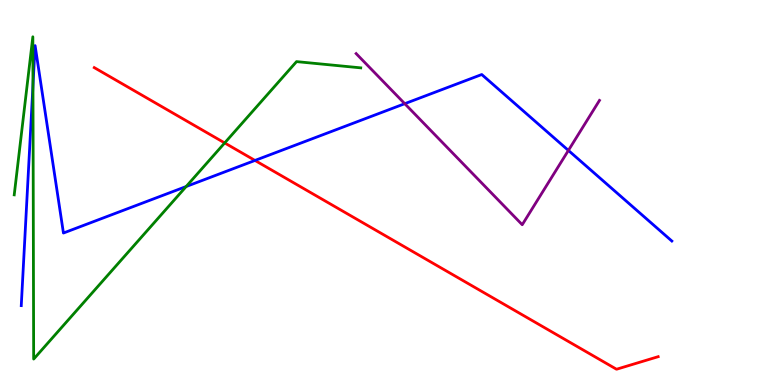[{'lines': ['blue', 'red'], 'intersections': [{'x': 3.29, 'y': 5.83}]}, {'lines': ['green', 'red'], 'intersections': [{'x': 2.9, 'y': 6.29}]}, {'lines': ['purple', 'red'], 'intersections': []}, {'lines': ['blue', 'green'], 'intersections': [{'x': 0.425, 'y': 7.78}, {'x': 2.4, 'y': 5.16}]}, {'lines': ['blue', 'purple'], 'intersections': [{'x': 5.22, 'y': 7.31}, {'x': 7.33, 'y': 6.09}]}, {'lines': ['green', 'purple'], 'intersections': []}]